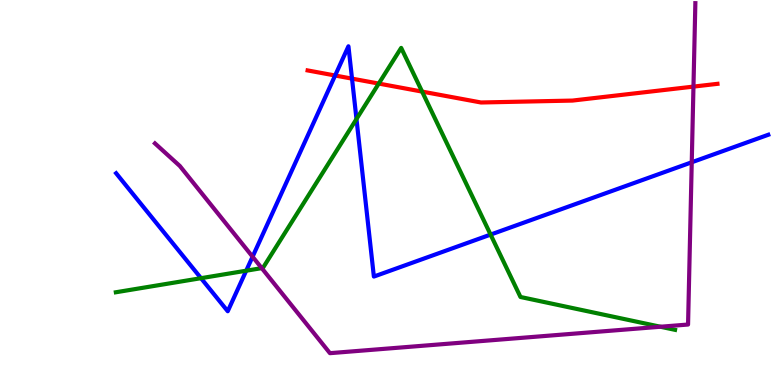[{'lines': ['blue', 'red'], 'intersections': [{'x': 4.32, 'y': 8.04}, {'x': 4.54, 'y': 7.96}]}, {'lines': ['green', 'red'], 'intersections': [{'x': 4.89, 'y': 7.83}, {'x': 5.45, 'y': 7.62}]}, {'lines': ['purple', 'red'], 'intersections': [{'x': 8.95, 'y': 7.75}]}, {'lines': ['blue', 'green'], 'intersections': [{'x': 2.59, 'y': 2.77}, {'x': 3.18, 'y': 2.97}, {'x': 4.6, 'y': 6.91}, {'x': 6.33, 'y': 3.91}]}, {'lines': ['blue', 'purple'], 'intersections': [{'x': 3.26, 'y': 3.33}, {'x': 8.93, 'y': 5.79}]}, {'lines': ['green', 'purple'], 'intersections': [{'x': 3.38, 'y': 3.04}, {'x': 8.52, 'y': 1.51}]}]